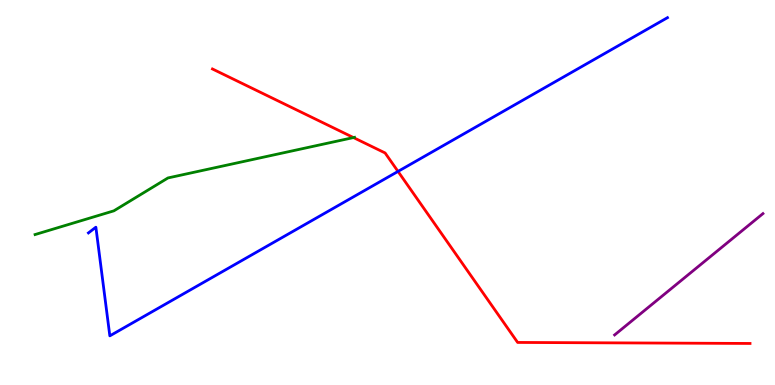[{'lines': ['blue', 'red'], 'intersections': [{'x': 5.14, 'y': 5.55}]}, {'lines': ['green', 'red'], 'intersections': [{'x': 4.56, 'y': 6.43}]}, {'lines': ['purple', 'red'], 'intersections': []}, {'lines': ['blue', 'green'], 'intersections': []}, {'lines': ['blue', 'purple'], 'intersections': []}, {'lines': ['green', 'purple'], 'intersections': []}]